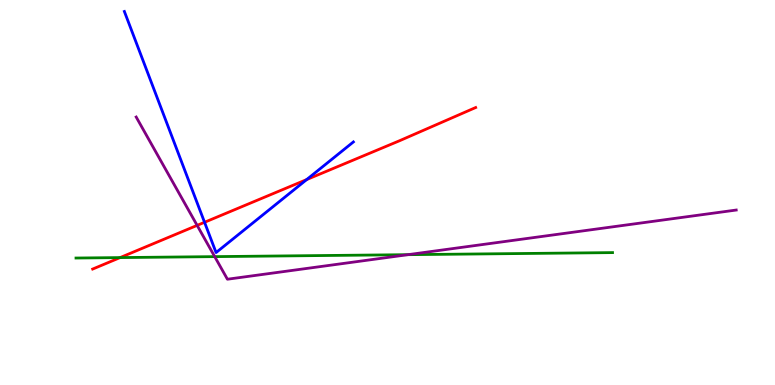[{'lines': ['blue', 'red'], 'intersections': [{'x': 2.64, 'y': 4.23}, {'x': 3.96, 'y': 5.34}]}, {'lines': ['green', 'red'], 'intersections': [{'x': 1.55, 'y': 3.31}]}, {'lines': ['purple', 'red'], 'intersections': [{'x': 2.54, 'y': 4.15}]}, {'lines': ['blue', 'green'], 'intersections': []}, {'lines': ['blue', 'purple'], 'intersections': []}, {'lines': ['green', 'purple'], 'intersections': [{'x': 2.77, 'y': 3.33}, {'x': 5.26, 'y': 3.39}]}]